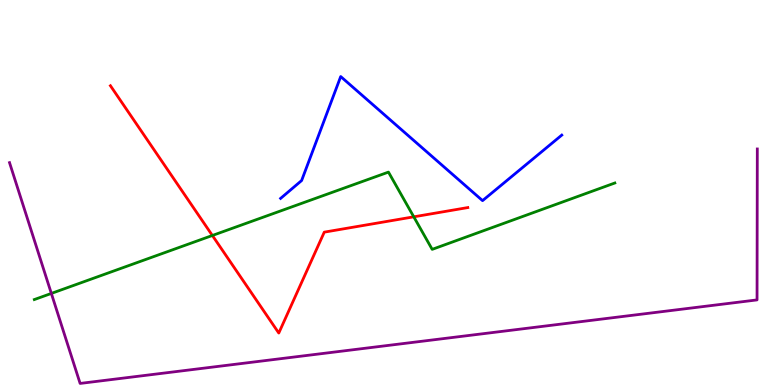[{'lines': ['blue', 'red'], 'intersections': []}, {'lines': ['green', 'red'], 'intersections': [{'x': 2.74, 'y': 3.88}, {'x': 5.34, 'y': 4.37}]}, {'lines': ['purple', 'red'], 'intersections': []}, {'lines': ['blue', 'green'], 'intersections': []}, {'lines': ['blue', 'purple'], 'intersections': []}, {'lines': ['green', 'purple'], 'intersections': [{'x': 0.662, 'y': 2.38}]}]